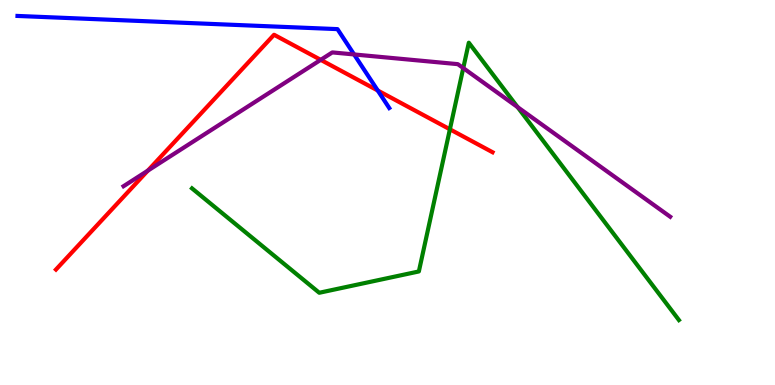[{'lines': ['blue', 'red'], 'intersections': [{'x': 4.87, 'y': 7.65}]}, {'lines': ['green', 'red'], 'intersections': [{'x': 5.81, 'y': 6.64}]}, {'lines': ['purple', 'red'], 'intersections': [{'x': 1.91, 'y': 5.57}, {'x': 4.14, 'y': 8.45}]}, {'lines': ['blue', 'green'], 'intersections': []}, {'lines': ['blue', 'purple'], 'intersections': [{'x': 4.57, 'y': 8.59}]}, {'lines': ['green', 'purple'], 'intersections': [{'x': 5.98, 'y': 8.23}, {'x': 6.68, 'y': 7.22}]}]